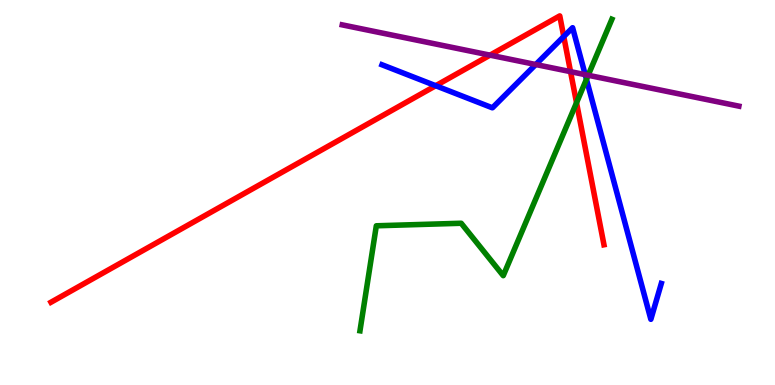[{'lines': ['blue', 'red'], 'intersections': [{'x': 5.62, 'y': 7.77}, {'x': 7.27, 'y': 9.05}]}, {'lines': ['green', 'red'], 'intersections': [{'x': 7.44, 'y': 7.33}]}, {'lines': ['purple', 'red'], 'intersections': [{'x': 6.32, 'y': 8.57}, {'x': 7.36, 'y': 8.14}]}, {'lines': ['blue', 'green'], 'intersections': [{'x': 7.57, 'y': 7.94}]}, {'lines': ['blue', 'purple'], 'intersections': [{'x': 6.91, 'y': 8.32}, {'x': 7.55, 'y': 8.06}]}, {'lines': ['green', 'purple'], 'intersections': [{'x': 7.59, 'y': 8.05}]}]